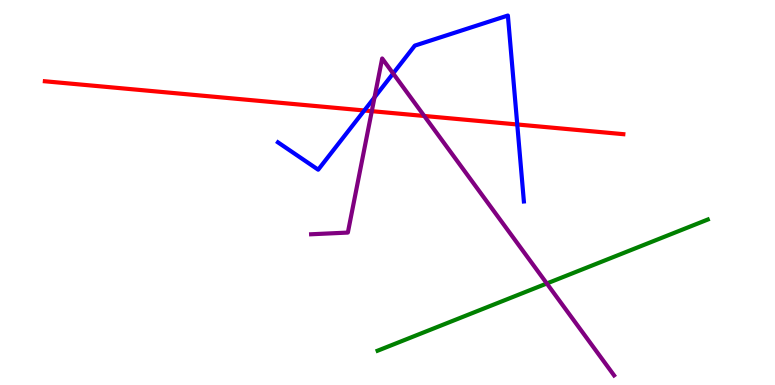[{'lines': ['blue', 'red'], 'intersections': [{'x': 4.7, 'y': 7.13}, {'x': 6.67, 'y': 6.77}]}, {'lines': ['green', 'red'], 'intersections': []}, {'lines': ['purple', 'red'], 'intersections': [{'x': 4.8, 'y': 7.11}, {'x': 5.47, 'y': 6.99}]}, {'lines': ['blue', 'green'], 'intersections': []}, {'lines': ['blue', 'purple'], 'intersections': [{'x': 4.83, 'y': 7.47}, {'x': 5.07, 'y': 8.09}]}, {'lines': ['green', 'purple'], 'intersections': [{'x': 7.06, 'y': 2.64}]}]